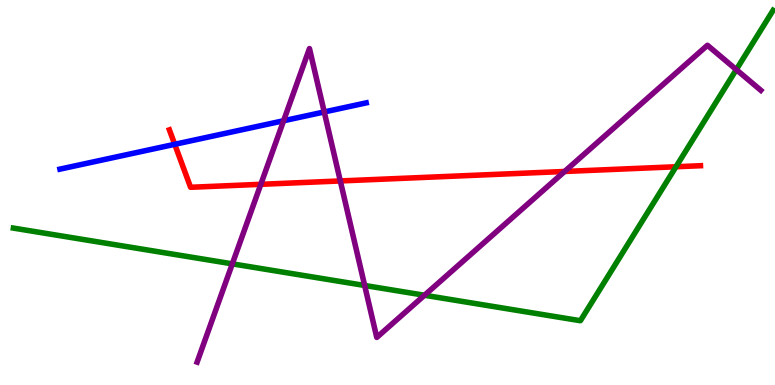[{'lines': ['blue', 'red'], 'intersections': [{'x': 2.25, 'y': 6.25}]}, {'lines': ['green', 'red'], 'intersections': [{'x': 8.72, 'y': 5.67}]}, {'lines': ['purple', 'red'], 'intersections': [{'x': 3.37, 'y': 5.21}, {'x': 4.39, 'y': 5.3}, {'x': 7.29, 'y': 5.55}]}, {'lines': ['blue', 'green'], 'intersections': []}, {'lines': ['blue', 'purple'], 'intersections': [{'x': 3.66, 'y': 6.86}, {'x': 4.18, 'y': 7.09}]}, {'lines': ['green', 'purple'], 'intersections': [{'x': 3.0, 'y': 3.15}, {'x': 4.71, 'y': 2.59}, {'x': 5.48, 'y': 2.33}, {'x': 9.5, 'y': 8.19}]}]